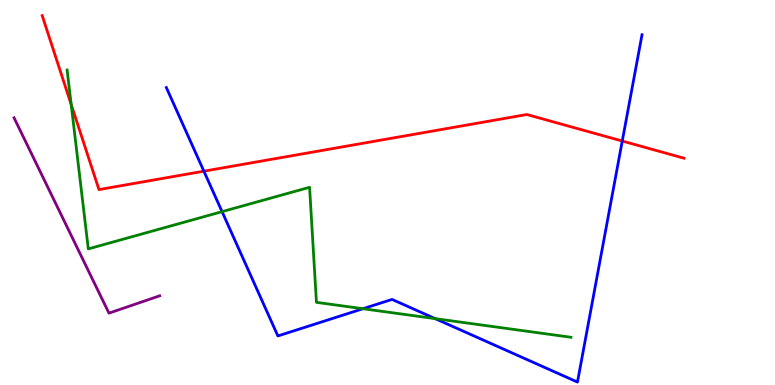[{'lines': ['blue', 'red'], 'intersections': [{'x': 2.63, 'y': 5.55}, {'x': 8.03, 'y': 6.34}]}, {'lines': ['green', 'red'], 'intersections': [{'x': 0.919, 'y': 7.29}]}, {'lines': ['purple', 'red'], 'intersections': []}, {'lines': ['blue', 'green'], 'intersections': [{'x': 2.87, 'y': 4.5}, {'x': 4.68, 'y': 1.98}, {'x': 5.61, 'y': 1.72}]}, {'lines': ['blue', 'purple'], 'intersections': []}, {'lines': ['green', 'purple'], 'intersections': []}]